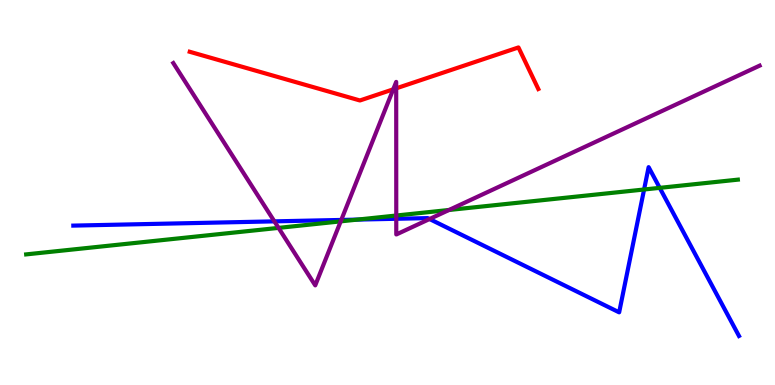[{'lines': ['blue', 'red'], 'intersections': []}, {'lines': ['green', 'red'], 'intersections': []}, {'lines': ['purple', 'red'], 'intersections': [{'x': 5.07, 'y': 7.68}, {'x': 5.11, 'y': 7.71}]}, {'lines': ['blue', 'green'], 'intersections': [{'x': 4.61, 'y': 4.3}, {'x': 8.31, 'y': 5.08}, {'x': 8.51, 'y': 5.12}]}, {'lines': ['blue', 'purple'], 'intersections': [{'x': 3.54, 'y': 4.25}, {'x': 4.4, 'y': 4.29}, {'x': 5.11, 'y': 4.32}, {'x': 5.54, 'y': 4.31}]}, {'lines': ['green', 'purple'], 'intersections': [{'x': 3.59, 'y': 4.08}, {'x': 4.4, 'y': 4.25}, {'x': 5.11, 'y': 4.4}, {'x': 5.79, 'y': 4.55}]}]